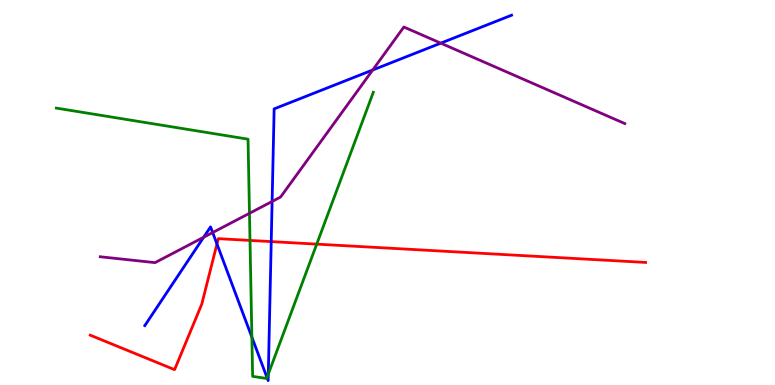[{'lines': ['blue', 'red'], 'intersections': [{'x': 2.8, 'y': 3.66}, {'x': 3.5, 'y': 3.72}]}, {'lines': ['green', 'red'], 'intersections': [{'x': 3.23, 'y': 3.76}, {'x': 4.09, 'y': 3.66}]}, {'lines': ['purple', 'red'], 'intersections': []}, {'lines': ['blue', 'green'], 'intersections': [{'x': 3.25, 'y': 1.24}, {'x': 3.45, 'y': 0.193}, {'x': 3.46, 'y': 0.284}]}, {'lines': ['blue', 'purple'], 'intersections': [{'x': 2.63, 'y': 3.84}, {'x': 2.74, 'y': 3.96}, {'x': 3.51, 'y': 4.77}, {'x': 4.81, 'y': 8.18}, {'x': 5.69, 'y': 8.88}]}, {'lines': ['green', 'purple'], 'intersections': [{'x': 3.22, 'y': 4.46}]}]